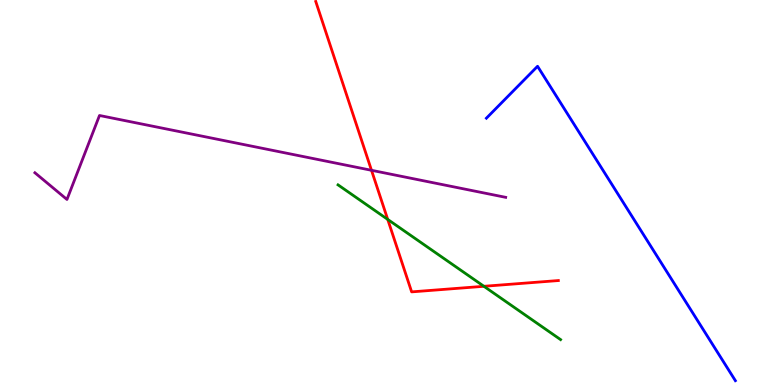[{'lines': ['blue', 'red'], 'intersections': []}, {'lines': ['green', 'red'], 'intersections': [{'x': 5.0, 'y': 4.3}, {'x': 6.24, 'y': 2.56}]}, {'lines': ['purple', 'red'], 'intersections': [{'x': 4.79, 'y': 5.58}]}, {'lines': ['blue', 'green'], 'intersections': []}, {'lines': ['blue', 'purple'], 'intersections': []}, {'lines': ['green', 'purple'], 'intersections': []}]